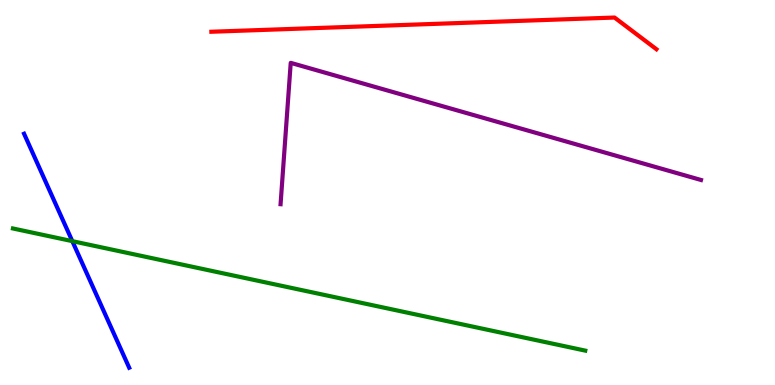[{'lines': ['blue', 'red'], 'intersections': []}, {'lines': ['green', 'red'], 'intersections': []}, {'lines': ['purple', 'red'], 'intersections': []}, {'lines': ['blue', 'green'], 'intersections': [{'x': 0.933, 'y': 3.74}]}, {'lines': ['blue', 'purple'], 'intersections': []}, {'lines': ['green', 'purple'], 'intersections': []}]